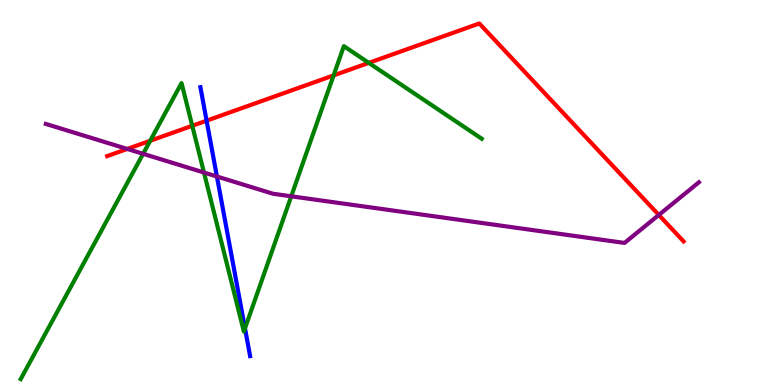[{'lines': ['blue', 'red'], 'intersections': [{'x': 2.67, 'y': 6.87}]}, {'lines': ['green', 'red'], 'intersections': [{'x': 1.94, 'y': 6.34}, {'x': 2.48, 'y': 6.73}, {'x': 4.3, 'y': 8.04}, {'x': 4.76, 'y': 8.37}]}, {'lines': ['purple', 'red'], 'intersections': [{'x': 1.64, 'y': 6.13}, {'x': 8.5, 'y': 4.42}]}, {'lines': ['blue', 'green'], 'intersections': [{'x': 3.16, 'y': 1.47}]}, {'lines': ['blue', 'purple'], 'intersections': [{'x': 2.8, 'y': 5.42}]}, {'lines': ['green', 'purple'], 'intersections': [{'x': 1.85, 'y': 6.0}, {'x': 2.63, 'y': 5.52}, {'x': 3.76, 'y': 4.9}]}]